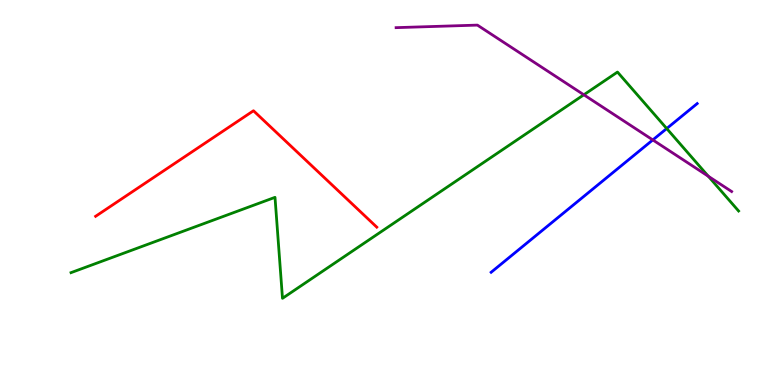[{'lines': ['blue', 'red'], 'intersections': []}, {'lines': ['green', 'red'], 'intersections': []}, {'lines': ['purple', 'red'], 'intersections': []}, {'lines': ['blue', 'green'], 'intersections': [{'x': 8.6, 'y': 6.66}]}, {'lines': ['blue', 'purple'], 'intersections': [{'x': 8.42, 'y': 6.37}]}, {'lines': ['green', 'purple'], 'intersections': [{'x': 7.53, 'y': 7.54}, {'x': 9.14, 'y': 5.42}]}]